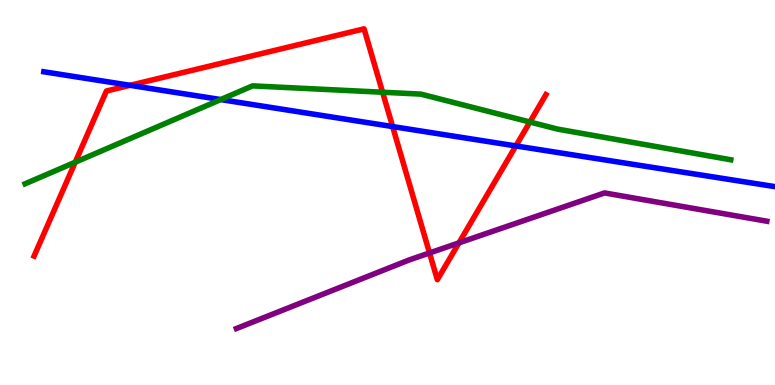[{'lines': ['blue', 'red'], 'intersections': [{'x': 1.68, 'y': 7.78}, {'x': 5.07, 'y': 6.71}, {'x': 6.66, 'y': 6.21}]}, {'lines': ['green', 'red'], 'intersections': [{'x': 0.971, 'y': 5.79}, {'x': 4.94, 'y': 7.6}, {'x': 6.84, 'y': 6.83}]}, {'lines': ['purple', 'red'], 'intersections': [{'x': 5.54, 'y': 3.43}, {'x': 5.92, 'y': 3.69}]}, {'lines': ['blue', 'green'], 'intersections': [{'x': 2.85, 'y': 7.41}]}, {'lines': ['blue', 'purple'], 'intersections': []}, {'lines': ['green', 'purple'], 'intersections': []}]